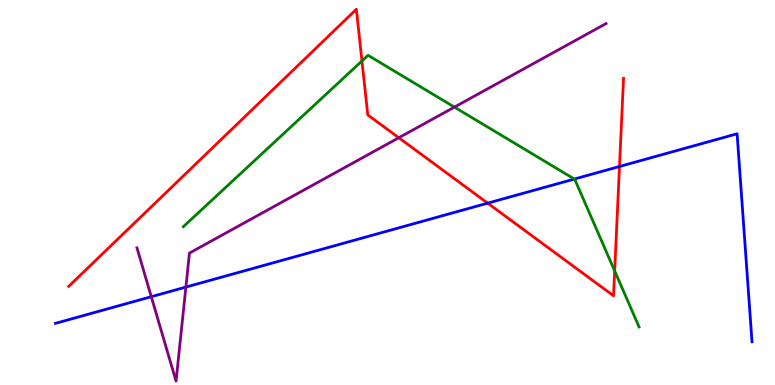[{'lines': ['blue', 'red'], 'intersections': [{'x': 6.29, 'y': 4.72}, {'x': 7.99, 'y': 5.68}]}, {'lines': ['green', 'red'], 'intersections': [{'x': 4.67, 'y': 8.42}, {'x': 7.93, 'y': 2.96}]}, {'lines': ['purple', 'red'], 'intersections': [{'x': 5.15, 'y': 6.42}]}, {'lines': ['blue', 'green'], 'intersections': [{'x': 7.41, 'y': 5.35}]}, {'lines': ['blue', 'purple'], 'intersections': [{'x': 1.95, 'y': 2.29}, {'x': 2.4, 'y': 2.54}]}, {'lines': ['green', 'purple'], 'intersections': [{'x': 5.86, 'y': 7.22}]}]